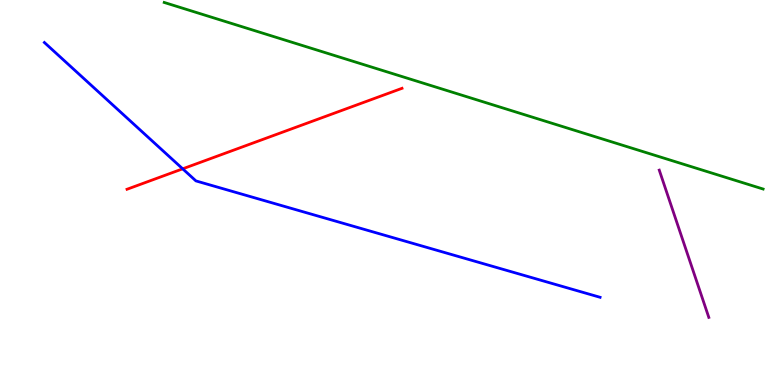[{'lines': ['blue', 'red'], 'intersections': [{'x': 2.36, 'y': 5.61}]}, {'lines': ['green', 'red'], 'intersections': []}, {'lines': ['purple', 'red'], 'intersections': []}, {'lines': ['blue', 'green'], 'intersections': []}, {'lines': ['blue', 'purple'], 'intersections': []}, {'lines': ['green', 'purple'], 'intersections': []}]